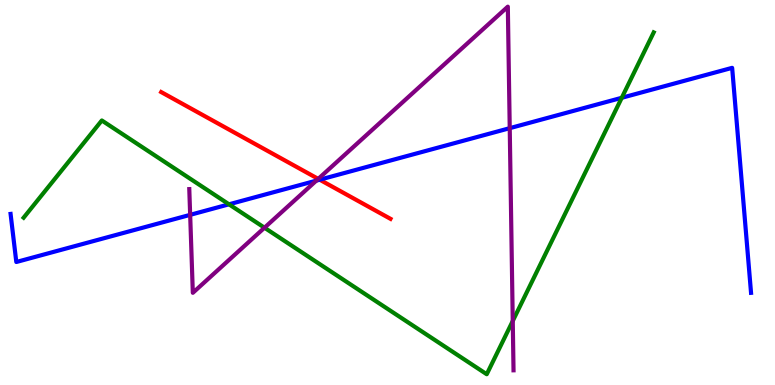[{'lines': ['blue', 'red'], 'intersections': [{'x': 4.13, 'y': 5.33}]}, {'lines': ['green', 'red'], 'intersections': []}, {'lines': ['purple', 'red'], 'intersections': [{'x': 4.11, 'y': 5.35}]}, {'lines': ['blue', 'green'], 'intersections': [{'x': 2.95, 'y': 4.69}, {'x': 8.02, 'y': 7.46}]}, {'lines': ['blue', 'purple'], 'intersections': [{'x': 2.45, 'y': 4.42}, {'x': 4.08, 'y': 5.31}, {'x': 6.58, 'y': 6.67}]}, {'lines': ['green', 'purple'], 'intersections': [{'x': 3.41, 'y': 4.09}, {'x': 6.62, 'y': 1.66}]}]